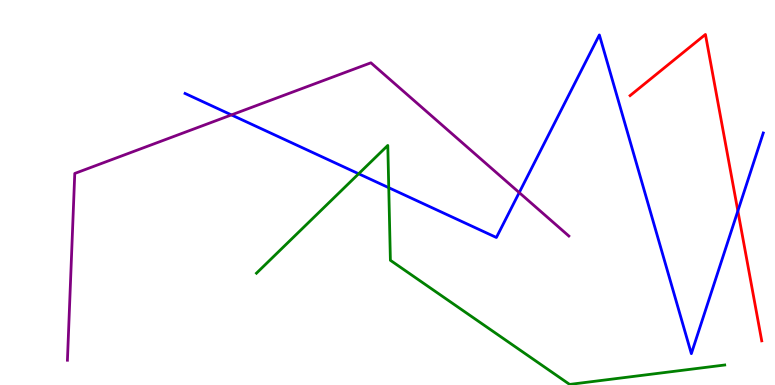[{'lines': ['blue', 'red'], 'intersections': [{'x': 9.52, 'y': 4.52}]}, {'lines': ['green', 'red'], 'intersections': []}, {'lines': ['purple', 'red'], 'intersections': []}, {'lines': ['blue', 'green'], 'intersections': [{'x': 4.63, 'y': 5.49}, {'x': 5.02, 'y': 5.12}]}, {'lines': ['blue', 'purple'], 'intersections': [{'x': 2.99, 'y': 7.02}, {'x': 6.7, 'y': 5.0}]}, {'lines': ['green', 'purple'], 'intersections': []}]